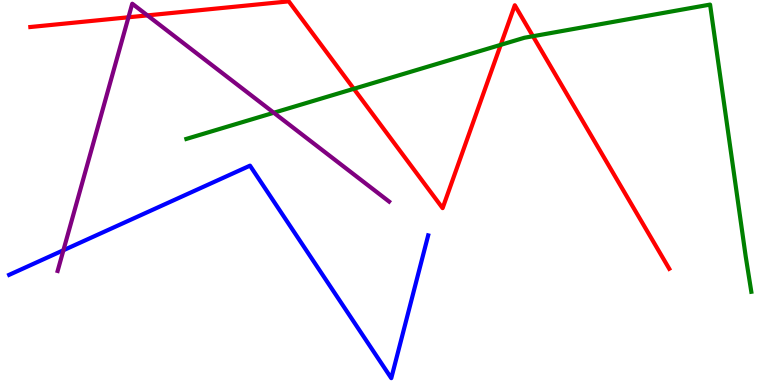[{'lines': ['blue', 'red'], 'intersections': []}, {'lines': ['green', 'red'], 'intersections': [{'x': 4.57, 'y': 7.69}, {'x': 6.46, 'y': 8.84}, {'x': 6.88, 'y': 9.06}]}, {'lines': ['purple', 'red'], 'intersections': [{'x': 1.66, 'y': 9.55}, {'x': 1.9, 'y': 9.6}]}, {'lines': ['blue', 'green'], 'intersections': []}, {'lines': ['blue', 'purple'], 'intersections': [{'x': 0.818, 'y': 3.5}]}, {'lines': ['green', 'purple'], 'intersections': [{'x': 3.53, 'y': 7.07}]}]